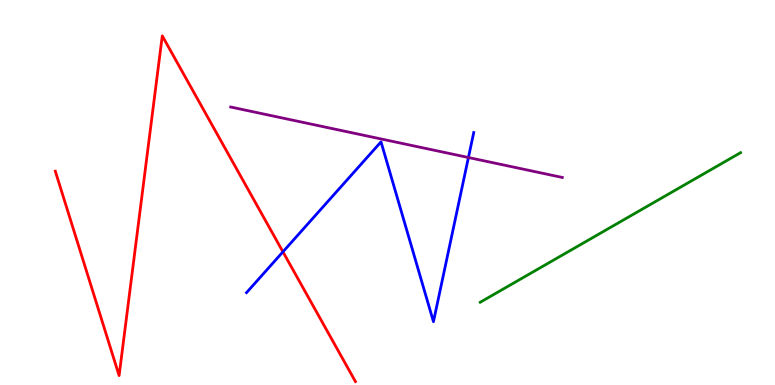[{'lines': ['blue', 'red'], 'intersections': [{'x': 3.65, 'y': 3.46}]}, {'lines': ['green', 'red'], 'intersections': []}, {'lines': ['purple', 'red'], 'intersections': []}, {'lines': ['blue', 'green'], 'intersections': []}, {'lines': ['blue', 'purple'], 'intersections': [{'x': 6.04, 'y': 5.91}]}, {'lines': ['green', 'purple'], 'intersections': []}]